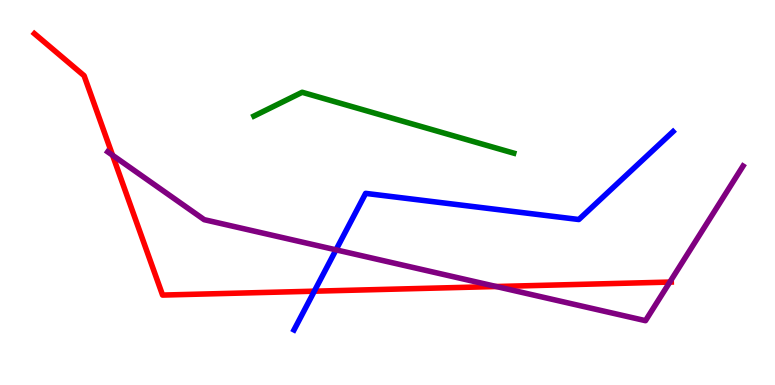[{'lines': ['blue', 'red'], 'intersections': [{'x': 4.06, 'y': 2.44}]}, {'lines': ['green', 'red'], 'intersections': []}, {'lines': ['purple', 'red'], 'intersections': [{'x': 1.45, 'y': 5.97}, {'x': 6.4, 'y': 2.56}, {'x': 8.64, 'y': 2.67}]}, {'lines': ['blue', 'green'], 'intersections': []}, {'lines': ['blue', 'purple'], 'intersections': [{'x': 4.34, 'y': 3.51}]}, {'lines': ['green', 'purple'], 'intersections': []}]